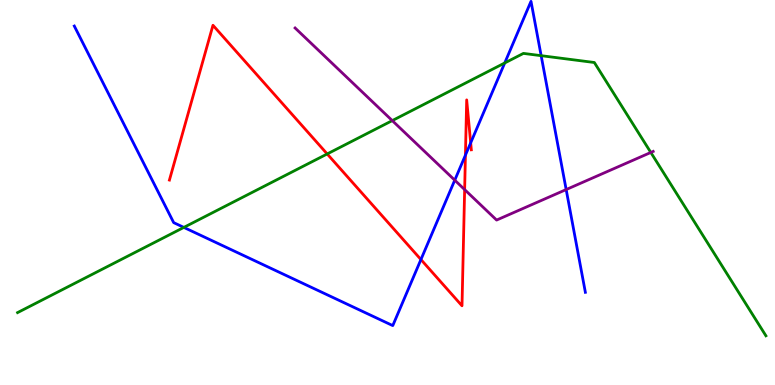[{'lines': ['blue', 'red'], 'intersections': [{'x': 5.43, 'y': 3.26}, {'x': 6.01, 'y': 5.97}, {'x': 6.07, 'y': 6.29}]}, {'lines': ['green', 'red'], 'intersections': [{'x': 4.22, 'y': 6.0}]}, {'lines': ['purple', 'red'], 'intersections': [{'x': 6.0, 'y': 5.08}]}, {'lines': ['blue', 'green'], 'intersections': [{'x': 2.37, 'y': 4.09}, {'x': 6.51, 'y': 8.36}, {'x': 6.98, 'y': 8.55}]}, {'lines': ['blue', 'purple'], 'intersections': [{'x': 5.87, 'y': 5.32}, {'x': 7.31, 'y': 5.08}]}, {'lines': ['green', 'purple'], 'intersections': [{'x': 5.06, 'y': 6.87}, {'x': 8.4, 'y': 6.04}]}]